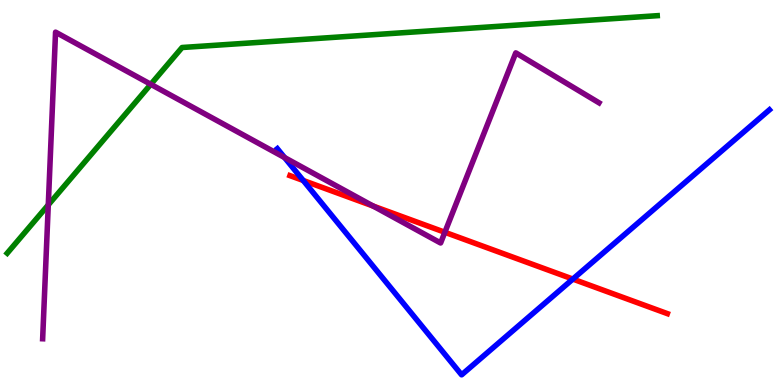[{'lines': ['blue', 'red'], 'intersections': [{'x': 3.91, 'y': 5.31}, {'x': 7.39, 'y': 2.75}]}, {'lines': ['green', 'red'], 'intersections': []}, {'lines': ['purple', 'red'], 'intersections': [{'x': 4.81, 'y': 4.65}, {'x': 5.74, 'y': 3.97}]}, {'lines': ['blue', 'green'], 'intersections': []}, {'lines': ['blue', 'purple'], 'intersections': [{'x': 3.67, 'y': 5.91}]}, {'lines': ['green', 'purple'], 'intersections': [{'x': 0.623, 'y': 4.68}, {'x': 1.95, 'y': 7.81}]}]